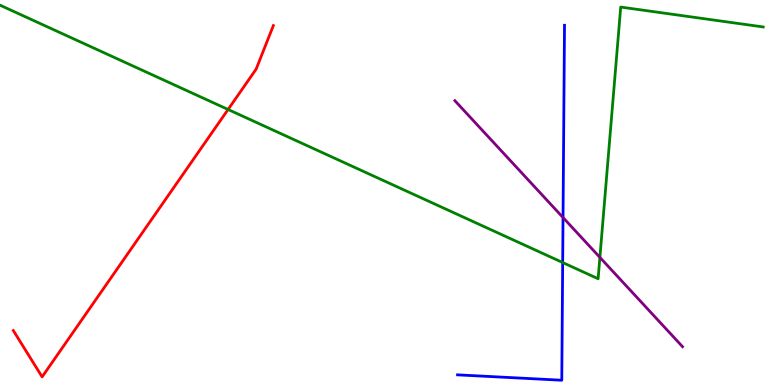[{'lines': ['blue', 'red'], 'intersections': []}, {'lines': ['green', 'red'], 'intersections': [{'x': 2.94, 'y': 7.16}]}, {'lines': ['purple', 'red'], 'intersections': []}, {'lines': ['blue', 'green'], 'intersections': [{'x': 7.26, 'y': 3.18}]}, {'lines': ['blue', 'purple'], 'intersections': [{'x': 7.26, 'y': 4.35}]}, {'lines': ['green', 'purple'], 'intersections': [{'x': 7.74, 'y': 3.31}]}]